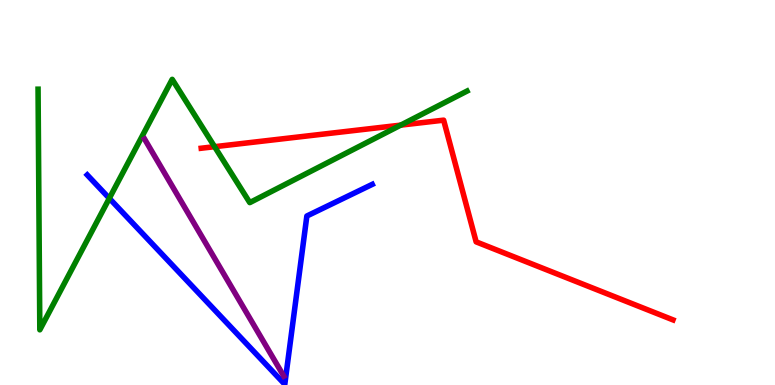[{'lines': ['blue', 'red'], 'intersections': []}, {'lines': ['green', 'red'], 'intersections': [{'x': 2.77, 'y': 6.19}, {'x': 5.17, 'y': 6.75}]}, {'lines': ['purple', 'red'], 'intersections': []}, {'lines': ['blue', 'green'], 'intersections': [{'x': 1.41, 'y': 4.85}]}, {'lines': ['blue', 'purple'], 'intersections': []}, {'lines': ['green', 'purple'], 'intersections': []}]